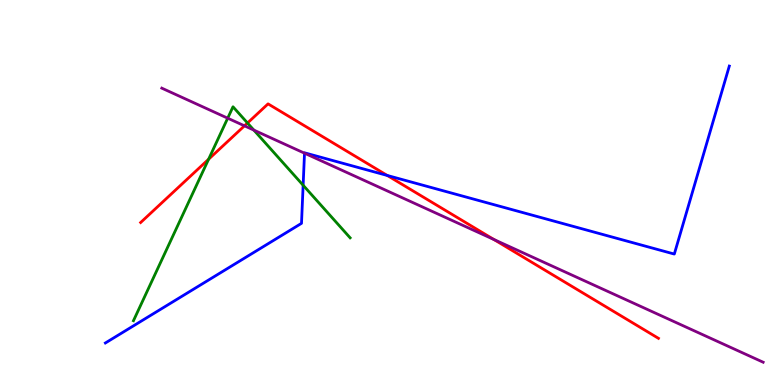[{'lines': ['blue', 'red'], 'intersections': [{'x': 5.0, 'y': 5.44}]}, {'lines': ['green', 'red'], 'intersections': [{'x': 2.69, 'y': 5.86}, {'x': 3.19, 'y': 6.81}]}, {'lines': ['purple', 'red'], 'intersections': [{'x': 3.15, 'y': 6.73}, {'x': 6.37, 'y': 3.78}]}, {'lines': ['blue', 'green'], 'intersections': [{'x': 3.91, 'y': 5.19}]}, {'lines': ['blue', 'purple'], 'intersections': [{'x': 3.93, 'y': 6.02}]}, {'lines': ['green', 'purple'], 'intersections': [{'x': 2.94, 'y': 6.93}, {'x': 3.28, 'y': 6.62}]}]